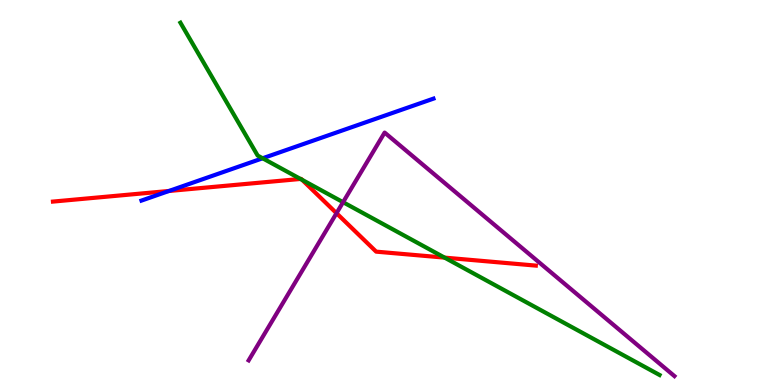[{'lines': ['blue', 'red'], 'intersections': [{'x': 2.18, 'y': 5.04}]}, {'lines': ['green', 'red'], 'intersections': [{'x': 3.88, 'y': 5.35}, {'x': 3.9, 'y': 5.33}, {'x': 5.74, 'y': 3.31}]}, {'lines': ['purple', 'red'], 'intersections': [{'x': 4.34, 'y': 4.46}]}, {'lines': ['blue', 'green'], 'intersections': [{'x': 3.39, 'y': 5.89}]}, {'lines': ['blue', 'purple'], 'intersections': []}, {'lines': ['green', 'purple'], 'intersections': [{'x': 4.43, 'y': 4.75}]}]